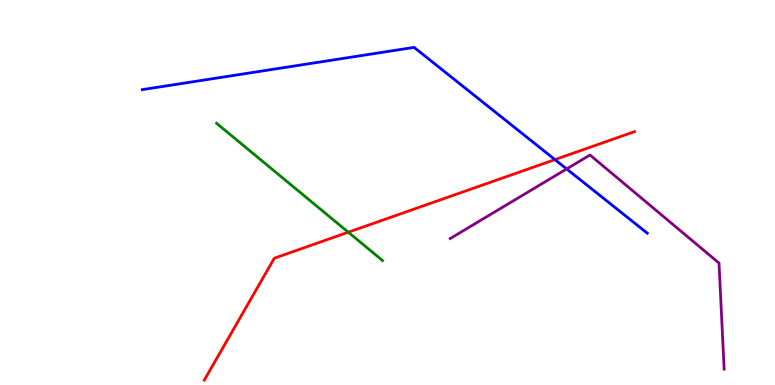[{'lines': ['blue', 'red'], 'intersections': [{'x': 7.16, 'y': 5.85}]}, {'lines': ['green', 'red'], 'intersections': [{'x': 4.49, 'y': 3.97}]}, {'lines': ['purple', 'red'], 'intersections': []}, {'lines': ['blue', 'green'], 'intersections': []}, {'lines': ['blue', 'purple'], 'intersections': [{'x': 7.31, 'y': 5.61}]}, {'lines': ['green', 'purple'], 'intersections': []}]